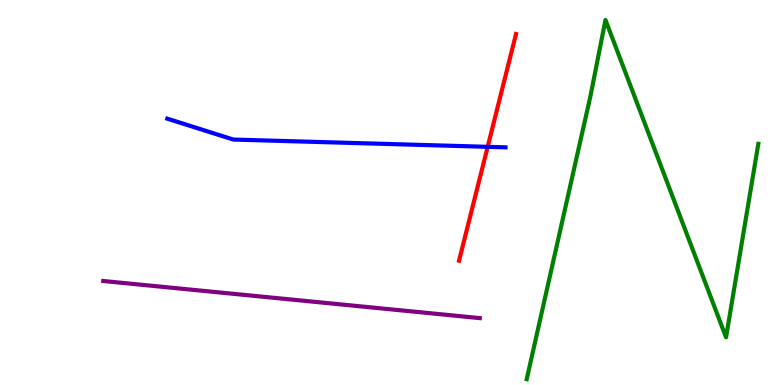[{'lines': ['blue', 'red'], 'intersections': [{'x': 6.29, 'y': 6.19}]}, {'lines': ['green', 'red'], 'intersections': []}, {'lines': ['purple', 'red'], 'intersections': []}, {'lines': ['blue', 'green'], 'intersections': []}, {'lines': ['blue', 'purple'], 'intersections': []}, {'lines': ['green', 'purple'], 'intersections': []}]